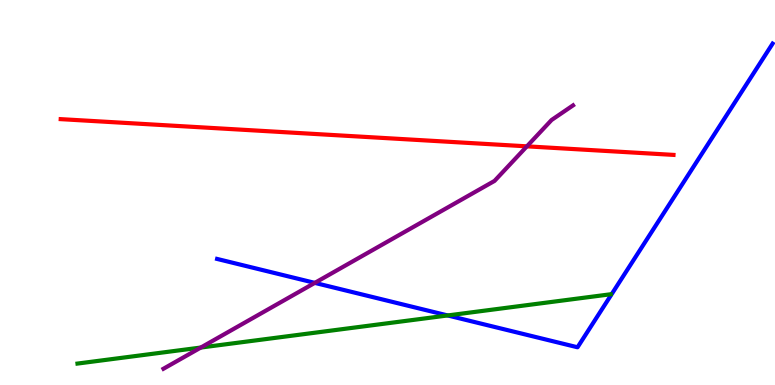[{'lines': ['blue', 'red'], 'intersections': []}, {'lines': ['green', 'red'], 'intersections': []}, {'lines': ['purple', 'red'], 'intersections': [{'x': 6.8, 'y': 6.2}]}, {'lines': ['blue', 'green'], 'intersections': [{'x': 5.78, 'y': 1.81}]}, {'lines': ['blue', 'purple'], 'intersections': [{'x': 4.06, 'y': 2.65}]}, {'lines': ['green', 'purple'], 'intersections': [{'x': 2.59, 'y': 0.973}]}]